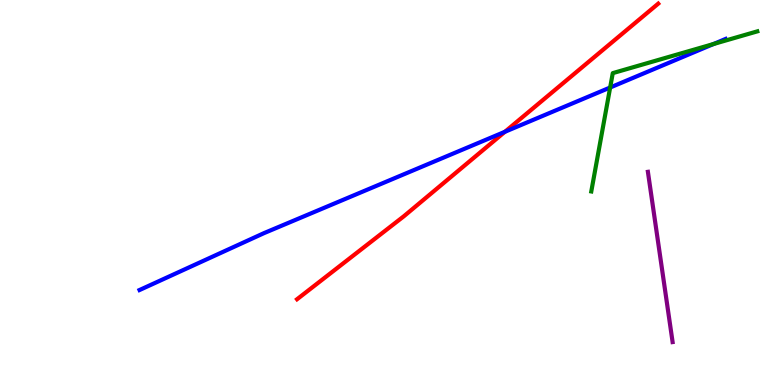[{'lines': ['blue', 'red'], 'intersections': [{'x': 6.52, 'y': 6.58}]}, {'lines': ['green', 'red'], 'intersections': []}, {'lines': ['purple', 'red'], 'intersections': []}, {'lines': ['blue', 'green'], 'intersections': [{'x': 7.87, 'y': 7.73}, {'x': 9.21, 'y': 8.86}]}, {'lines': ['blue', 'purple'], 'intersections': []}, {'lines': ['green', 'purple'], 'intersections': []}]